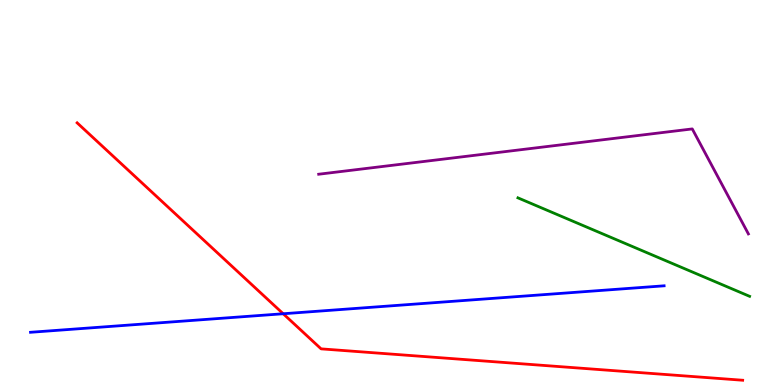[{'lines': ['blue', 'red'], 'intersections': [{'x': 3.65, 'y': 1.85}]}, {'lines': ['green', 'red'], 'intersections': []}, {'lines': ['purple', 'red'], 'intersections': []}, {'lines': ['blue', 'green'], 'intersections': []}, {'lines': ['blue', 'purple'], 'intersections': []}, {'lines': ['green', 'purple'], 'intersections': []}]